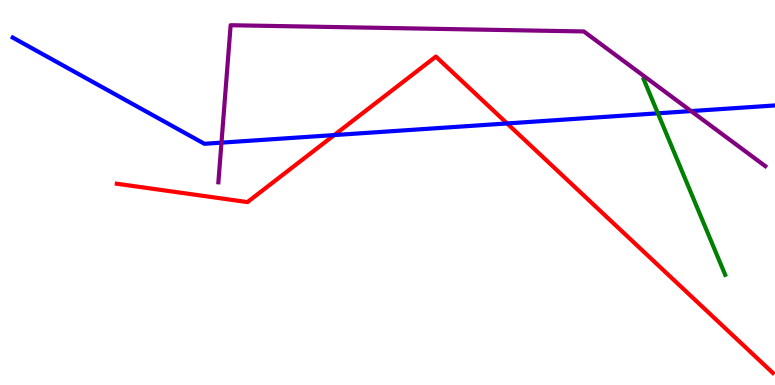[{'lines': ['blue', 'red'], 'intersections': [{'x': 4.31, 'y': 6.49}, {'x': 6.54, 'y': 6.79}]}, {'lines': ['green', 'red'], 'intersections': []}, {'lines': ['purple', 'red'], 'intersections': []}, {'lines': ['blue', 'green'], 'intersections': [{'x': 8.49, 'y': 7.06}]}, {'lines': ['blue', 'purple'], 'intersections': [{'x': 2.86, 'y': 6.29}, {'x': 8.92, 'y': 7.11}]}, {'lines': ['green', 'purple'], 'intersections': []}]